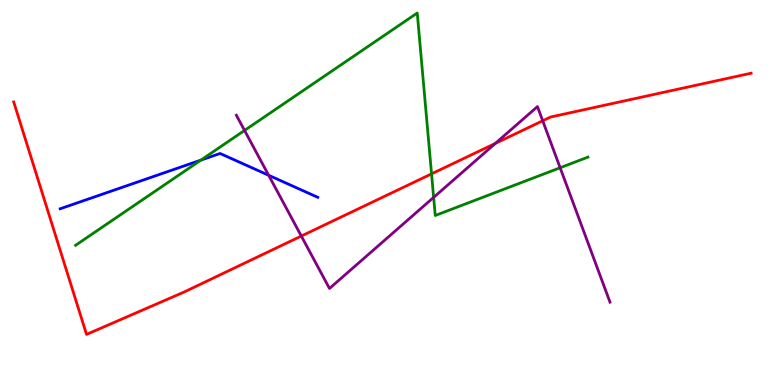[{'lines': ['blue', 'red'], 'intersections': []}, {'lines': ['green', 'red'], 'intersections': [{'x': 5.57, 'y': 5.48}]}, {'lines': ['purple', 'red'], 'intersections': [{'x': 3.89, 'y': 3.87}, {'x': 6.39, 'y': 6.28}, {'x': 7.0, 'y': 6.86}]}, {'lines': ['blue', 'green'], 'intersections': [{'x': 2.59, 'y': 5.84}]}, {'lines': ['blue', 'purple'], 'intersections': [{'x': 3.47, 'y': 5.45}]}, {'lines': ['green', 'purple'], 'intersections': [{'x': 3.16, 'y': 6.61}, {'x': 5.6, 'y': 4.87}, {'x': 7.23, 'y': 5.64}]}]